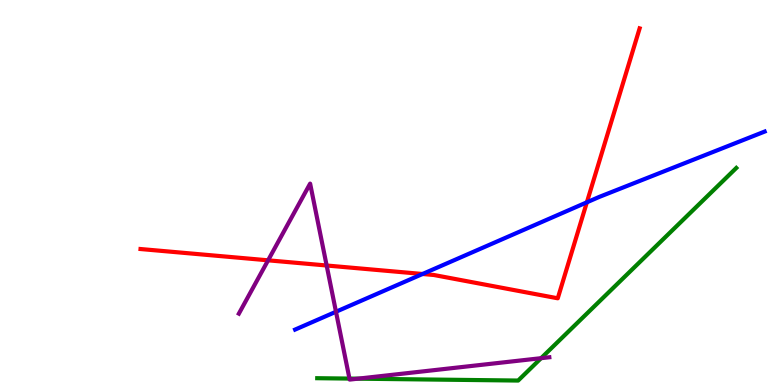[{'lines': ['blue', 'red'], 'intersections': [{'x': 5.45, 'y': 2.88}, {'x': 7.57, 'y': 4.75}]}, {'lines': ['green', 'red'], 'intersections': []}, {'lines': ['purple', 'red'], 'intersections': [{'x': 3.46, 'y': 3.24}, {'x': 4.21, 'y': 3.1}]}, {'lines': ['blue', 'green'], 'intersections': []}, {'lines': ['blue', 'purple'], 'intersections': [{'x': 4.34, 'y': 1.9}]}, {'lines': ['green', 'purple'], 'intersections': [{'x': 4.51, 'y': 0.167}, {'x': 4.62, 'y': 0.164}, {'x': 6.98, 'y': 0.697}]}]